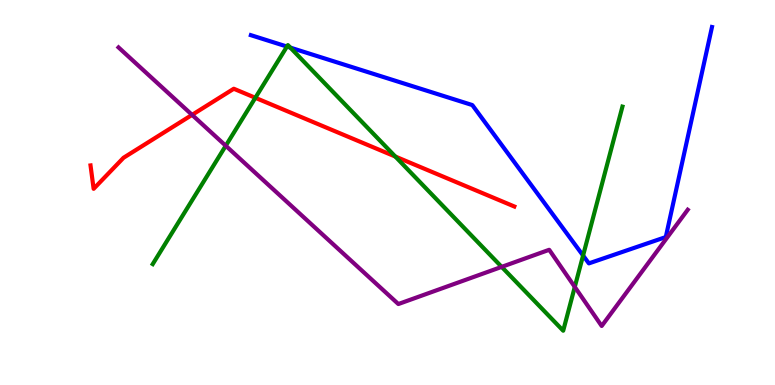[{'lines': ['blue', 'red'], 'intersections': []}, {'lines': ['green', 'red'], 'intersections': [{'x': 3.29, 'y': 7.46}, {'x': 5.1, 'y': 5.93}]}, {'lines': ['purple', 'red'], 'intersections': [{'x': 2.48, 'y': 7.02}]}, {'lines': ['blue', 'green'], 'intersections': [{'x': 3.7, 'y': 8.79}, {'x': 3.75, 'y': 8.76}, {'x': 7.52, 'y': 3.36}]}, {'lines': ['blue', 'purple'], 'intersections': []}, {'lines': ['green', 'purple'], 'intersections': [{'x': 2.91, 'y': 6.21}, {'x': 6.47, 'y': 3.07}, {'x': 7.42, 'y': 2.55}]}]